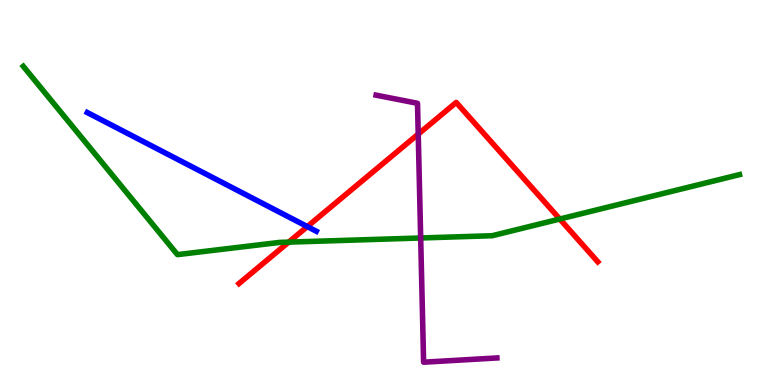[{'lines': ['blue', 'red'], 'intersections': [{'x': 3.97, 'y': 4.11}]}, {'lines': ['green', 'red'], 'intersections': [{'x': 3.72, 'y': 3.71}, {'x': 7.22, 'y': 4.31}]}, {'lines': ['purple', 'red'], 'intersections': [{'x': 5.4, 'y': 6.52}]}, {'lines': ['blue', 'green'], 'intersections': []}, {'lines': ['blue', 'purple'], 'intersections': []}, {'lines': ['green', 'purple'], 'intersections': [{'x': 5.43, 'y': 3.82}]}]